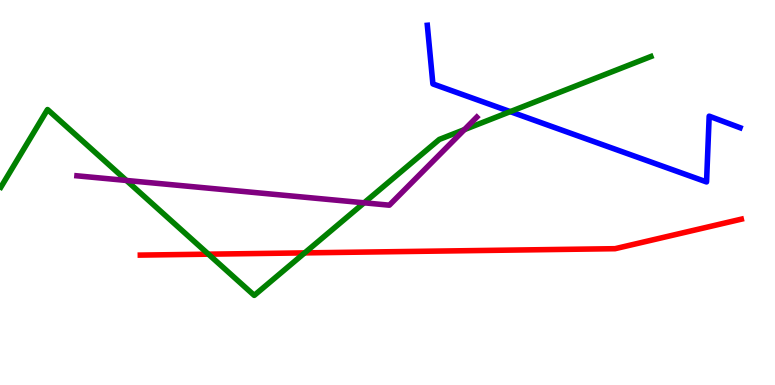[{'lines': ['blue', 'red'], 'intersections': []}, {'lines': ['green', 'red'], 'intersections': [{'x': 2.69, 'y': 3.4}, {'x': 3.93, 'y': 3.43}]}, {'lines': ['purple', 'red'], 'intersections': []}, {'lines': ['blue', 'green'], 'intersections': [{'x': 6.58, 'y': 7.1}]}, {'lines': ['blue', 'purple'], 'intersections': []}, {'lines': ['green', 'purple'], 'intersections': [{'x': 1.63, 'y': 5.31}, {'x': 4.7, 'y': 4.73}, {'x': 5.99, 'y': 6.63}]}]